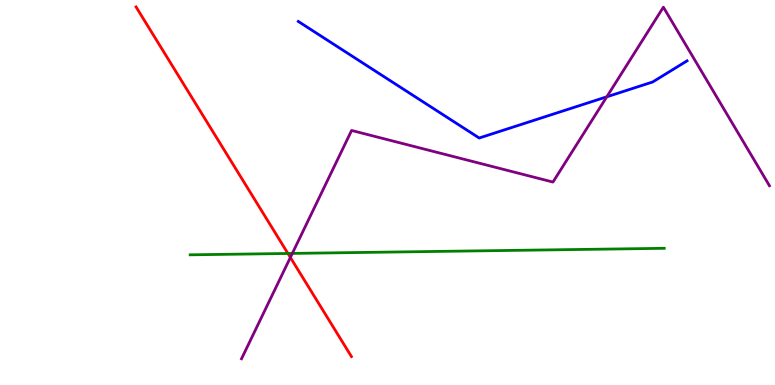[{'lines': ['blue', 'red'], 'intersections': []}, {'lines': ['green', 'red'], 'intersections': [{'x': 3.72, 'y': 3.42}]}, {'lines': ['purple', 'red'], 'intersections': [{'x': 3.75, 'y': 3.31}]}, {'lines': ['blue', 'green'], 'intersections': []}, {'lines': ['blue', 'purple'], 'intersections': [{'x': 7.83, 'y': 7.49}]}, {'lines': ['green', 'purple'], 'intersections': [{'x': 3.77, 'y': 3.42}]}]